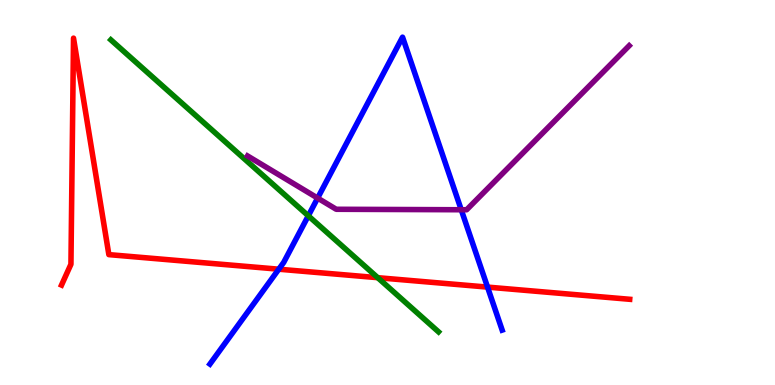[{'lines': ['blue', 'red'], 'intersections': [{'x': 3.6, 'y': 3.01}, {'x': 6.29, 'y': 2.54}]}, {'lines': ['green', 'red'], 'intersections': [{'x': 4.87, 'y': 2.79}]}, {'lines': ['purple', 'red'], 'intersections': []}, {'lines': ['blue', 'green'], 'intersections': [{'x': 3.98, 'y': 4.39}]}, {'lines': ['blue', 'purple'], 'intersections': [{'x': 4.1, 'y': 4.85}, {'x': 5.95, 'y': 4.55}]}, {'lines': ['green', 'purple'], 'intersections': []}]